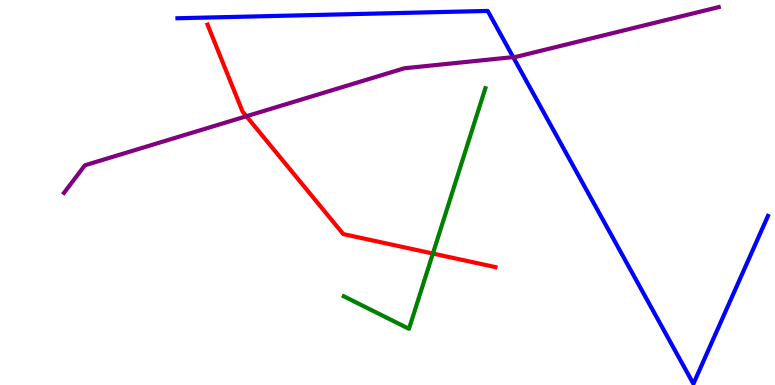[{'lines': ['blue', 'red'], 'intersections': []}, {'lines': ['green', 'red'], 'intersections': [{'x': 5.59, 'y': 3.41}]}, {'lines': ['purple', 'red'], 'intersections': [{'x': 3.18, 'y': 6.98}]}, {'lines': ['blue', 'green'], 'intersections': []}, {'lines': ['blue', 'purple'], 'intersections': [{'x': 6.62, 'y': 8.52}]}, {'lines': ['green', 'purple'], 'intersections': []}]